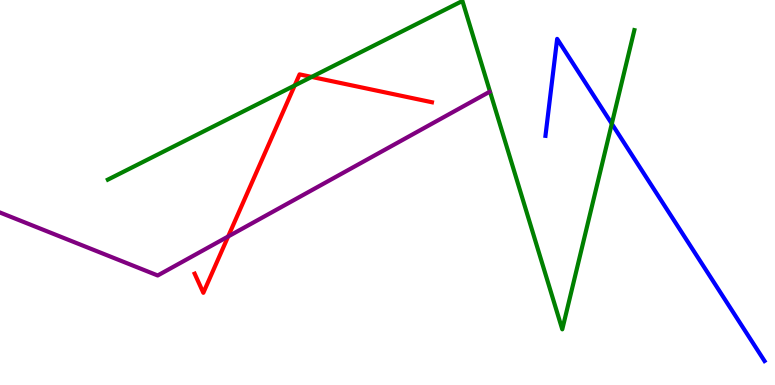[{'lines': ['blue', 'red'], 'intersections': []}, {'lines': ['green', 'red'], 'intersections': [{'x': 3.8, 'y': 7.78}, {'x': 4.02, 'y': 8.0}]}, {'lines': ['purple', 'red'], 'intersections': [{'x': 2.94, 'y': 3.86}]}, {'lines': ['blue', 'green'], 'intersections': [{'x': 7.89, 'y': 6.79}]}, {'lines': ['blue', 'purple'], 'intersections': []}, {'lines': ['green', 'purple'], 'intersections': []}]